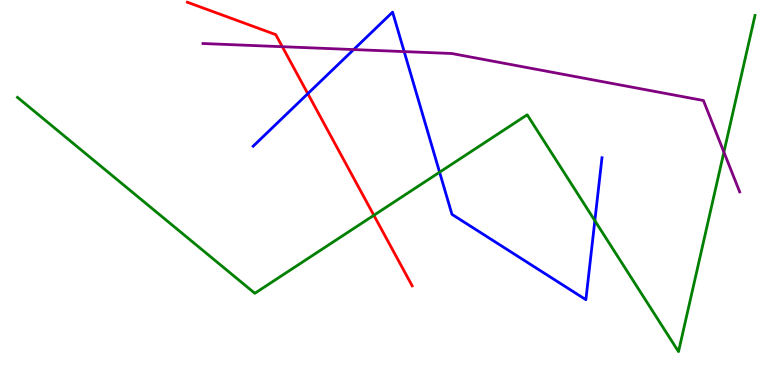[{'lines': ['blue', 'red'], 'intersections': [{'x': 3.97, 'y': 7.57}]}, {'lines': ['green', 'red'], 'intersections': [{'x': 4.82, 'y': 4.41}]}, {'lines': ['purple', 'red'], 'intersections': [{'x': 3.64, 'y': 8.79}]}, {'lines': ['blue', 'green'], 'intersections': [{'x': 5.67, 'y': 5.53}, {'x': 7.68, 'y': 4.27}]}, {'lines': ['blue', 'purple'], 'intersections': [{'x': 4.56, 'y': 8.71}, {'x': 5.22, 'y': 8.66}]}, {'lines': ['green', 'purple'], 'intersections': [{'x': 9.34, 'y': 6.05}]}]